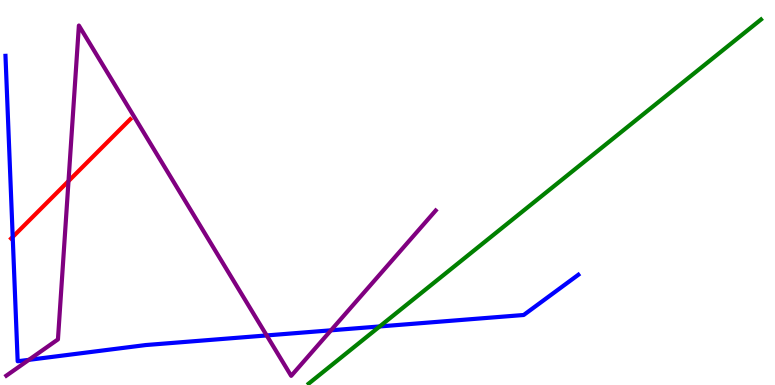[{'lines': ['blue', 'red'], 'intersections': [{'x': 0.164, 'y': 3.85}]}, {'lines': ['green', 'red'], 'intersections': []}, {'lines': ['purple', 'red'], 'intersections': [{'x': 0.884, 'y': 5.3}]}, {'lines': ['blue', 'green'], 'intersections': [{'x': 4.9, 'y': 1.52}]}, {'lines': ['blue', 'purple'], 'intersections': [{'x': 0.372, 'y': 0.653}, {'x': 3.44, 'y': 1.29}, {'x': 4.27, 'y': 1.42}]}, {'lines': ['green', 'purple'], 'intersections': []}]